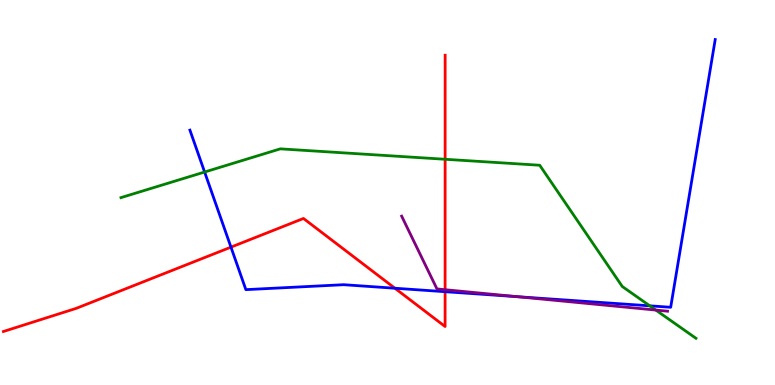[{'lines': ['blue', 'red'], 'intersections': [{'x': 2.98, 'y': 3.58}, {'x': 5.1, 'y': 2.51}, {'x': 5.74, 'y': 2.42}]}, {'lines': ['green', 'red'], 'intersections': [{'x': 5.74, 'y': 5.86}]}, {'lines': ['purple', 'red'], 'intersections': [{'x': 5.74, 'y': 2.48}]}, {'lines': ['blue', 'green'], 'intersections': [{'x': 2.64, 'y': 5.53}, {'x': 8.38, 'y': 2.06}]}, {'lines': ['blue', 'purple'], 'intersections': [{'x': 6.68, 'y': 2.29}]}, {'lines': ['green', 'purple'], 'intersections': [{'x': 8.46, 'y': 1.95}]}]